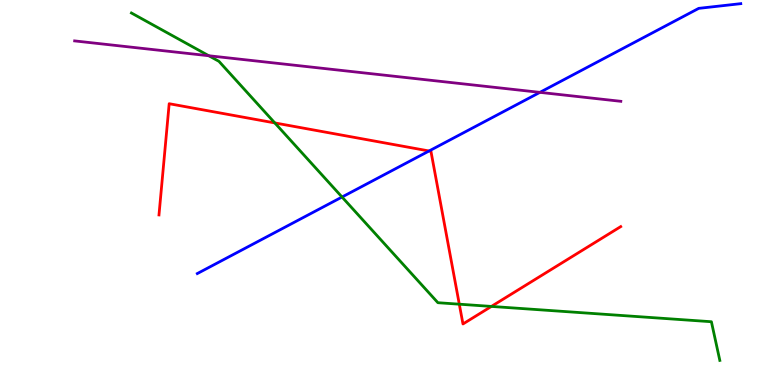[{'lines': ['blue', 'red'], 'intersections': [{'x': 5.54, 'y': 6.08}]}, {'lines': ['green', 'red'], 'intersections': [{'x': 3.55, 'y': 6.81}, {'x': 5.93, 'y': 2.1}, {'x': 6.34, 'y': 2.04}]}, {'lines': ['purple', 'red'], 'intersections': []}, {'lines': ['blue', 'green'], 'intersections': [{'x': 4.41, 'y': 4.88}]}, {'lines': ['blue', 'purple'], 'intersections': [{'x': 6.97, 'y': 7.6}]}, {'lines': ['green', 'purple'], 'intersections': [{'x': 2.69, 'y': 8.55}]}]